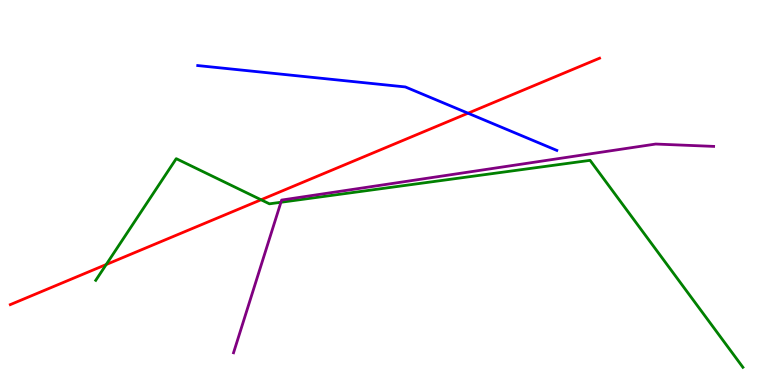[{'lines': ['blue', 'red'], 'intersections': [{'x': 6.04, 'y': 7.06}]}, {'lines': ['green', 'red'], 'intersections': [{'x': 1.37, 'y': 3.13}, {'x': 3.37, 'y': 4.81}]}, {'lines': ['purple', 'red'], 'intersections': []}, {'lines': ['blue', 'green'], 'intersections': []}, {'lines': ['blue', 'purple'], 'intersections': []}, {'lines': ['green', 'purple'], 'intersections': [{'x': 3.62, 'y': 4.75}]}]